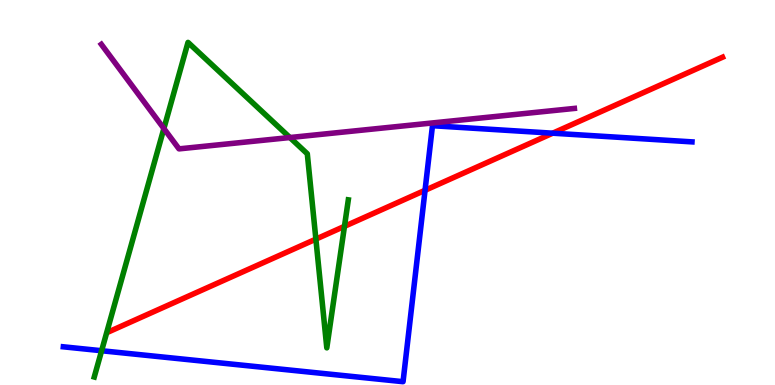[{'lines': ['blue', 'red'], 'intersections': [{'x': 5.48, 'y': 5.06}, {'x': 7.13, 'y': 6.54}]}, {'lines': ['green', 'red'], 'intersections': [{'x': 4.08, 'y': 3.79}, {'x': 4.44, 'y': 4.12}]}, {'lines': ['purple', 'red'], 'intersections': []}, {'lines': ['blue', 'green'], 'intersections': [{'x': 1.31, 'y': 0.89}]}, {'lines': ['blue', 'purple'], 'intersections': []}, {'lines': ['green', 'purple'], 'intersections': [{'x': 2.11, 'y': 6.66}, {'x': 3.74, 'y': 6.43}]}]